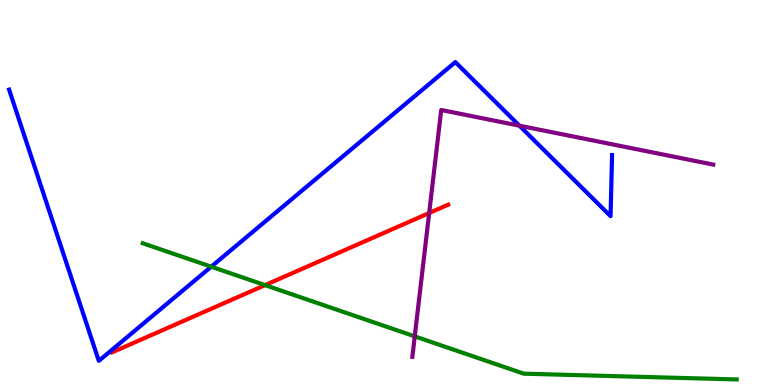[{'lines': ['blue', 'red'], 'intersections': []}, {'lines': ['green', 'red'], 'intersections': [{'x': 3.42, 'y': 2.59}]}, {'lines': ['purple', 'red'], 'intersections': [{'x': 5.54, 'y': 4.47}]}, {'lines': ['blue', 'green'], 'intersections': [{'x': 2.73, 'y': 3.07}]}, {'lines': ['blue', 'purple'], 'intersections': [{'x': 6.7, 'y': 6.74}]}, {'lines': ['green', 'purple'], 'intersections': [{'x': 5.35, 'y': 1.26}]}]